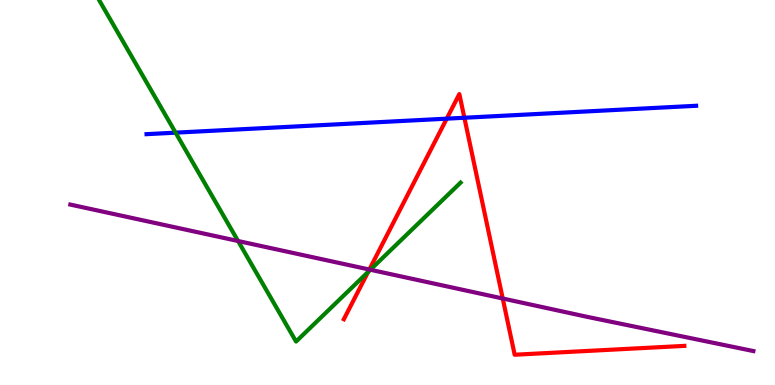[{'lines': ['blue', 'red'], 'intersections': [{'x': 5.76, 'y': 6.92}, {'x': 5.99, 'y': 6.94}]}, {'lines': ['green', 'red'], 'intersections': [{'x': 4.75, 'y': 2.94}]}, {'lines': ['purple', 'red'], 'intersections': [{'x': 4.77, 'y': 3.0}, {'x': 6.49, 'y': 2.25}]}, {'lines': ['blue', 'green'], 'intersections': [{'x': 2.27, 'y': 6.55}]}, {'lines': ['blue', 'purple'], 'intersections': []}, {'lines': ['green', 'purple'], 'intersections': [{'x': 3.07, 'y': 3.74}, {'x': 4.78, 'y': 2.99}]}]